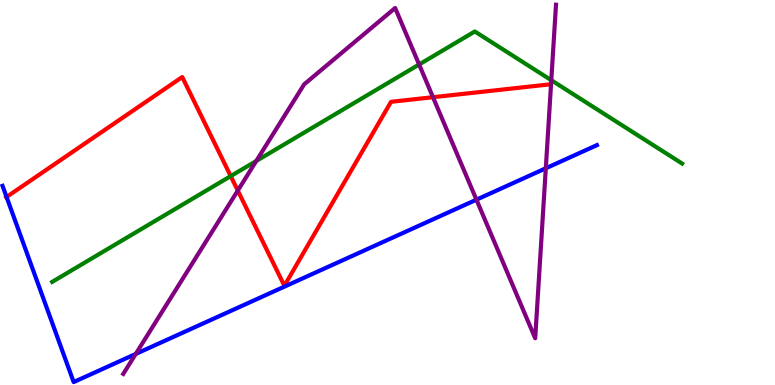[{'lines': ['blue', 'red'], 'intersections': [{'x': 0.0846, 'y': 4.88}]}, {'lines': ['green', 'red'], 'intersections': [{'x': 2.98, 'y': 5.43}]}, {'lines': ['purple', 'red'], 'intersections': [{'x': 3.07, 'y': 5.05}, {'x': 5.59, 'y': 7.48}]}, {'lines': ['blue', 'green'], 'intersections': []}, {'lines': ['blue', 'purple'], 'intersections': [{'x': 1.75, 'y': 0.806}, {'x': 6.15, 'y': 4.81}, {'x': 7.04, 'y': 5.63}]}, {'lines': ['green', 'purple'], 'intersections': [{'x': 3.31, 'y': 5.82}, {'x': 5.41, 'y': 8.32}, {'x': 7.11, 'y': 7.92}]}]